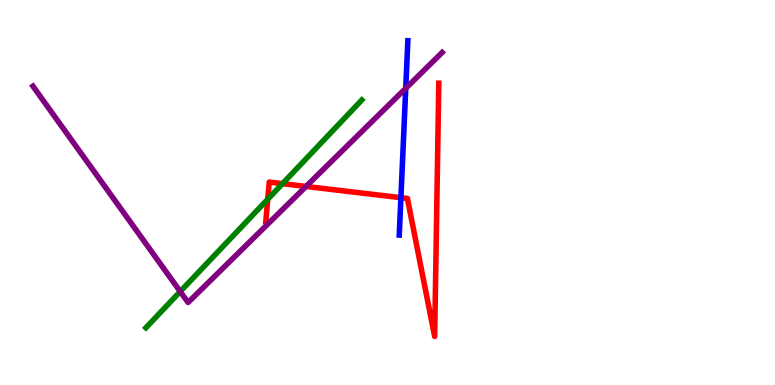[{'lines': ['blue', 'red'], 'intersections': [{'x': 5.17, 'y': 4.87}]}, {'lines': ['green', 'red'], 'intersections': [{'x': 3.45, 'y': 4.82}, {'x': 3.65, 'y': 5.23}]}, {'lines': ['purple', 'red'], 'intersections': [{'x': 3.95, 'y': 5.16}]}, {'lines': ['blue', 'green'], 'intersections': []}, {'lines': ['blue', 'purple'], 'intersections': [{'x': 5.24, 'y': 7.71}]}, {'lines': ['green', 'purple'], 'intersections': [{'x': 2.33, 'y': 2.43}]}]